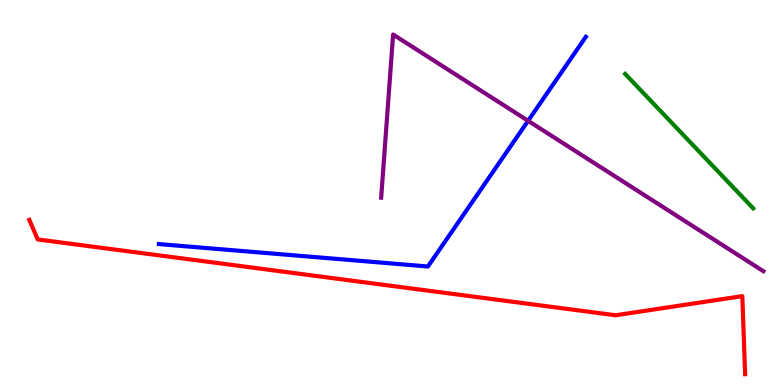[{'lines': ['blue', 'red'], 'intersections': []}, {'lines': ['green', 'red'], 'intersections': []}, {'lines': ['purple', 'red'], 'intersections': []}, {'lines': ['blue', 'green'], 'intersections': []}, {'lines': ['blue', 'purple'], 'intersections': [{'x': 6.81, 'y': 6.86}]}, {'lines': ['green', 'purple'], 'intersections': []}]